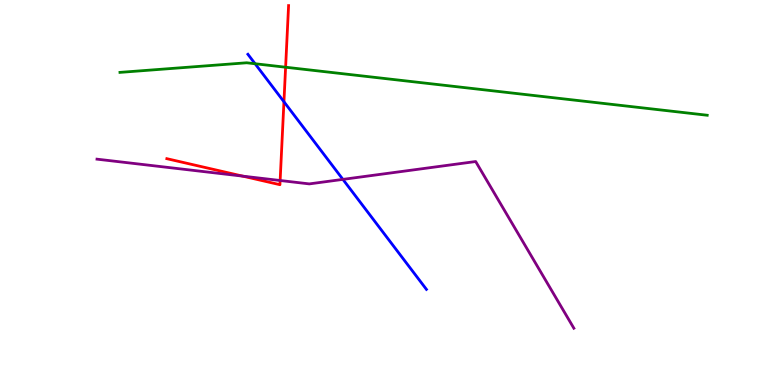[{'lines': ['blue', 'red'], 'intersections': [{'x': 3.66, 'y': 7.36}]}, {'lines': ['green', 'red'], 'intersections': [{'x': 3.69, 'y': 8.25}]}, {'lines': ['purple', 'red'], 'intersections': [{'x': 3.13, 'y': 5.42}, {'x': 3.61, 'y': 5.31}]}, {'lines': ['blue', 'green'], 'intersections': [{'x': 3.29, 'y': 8.34}]}, {'lines': ['blue', 'purple'], 'intersections': [{'x': 4.42, 'y': 5.34}]}, {'lines': ['green', 'purple'], 'intersections': []}]